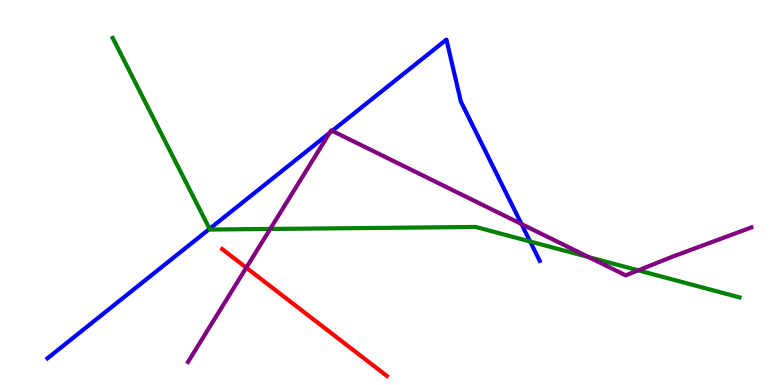[{'lines': ['blue', 'red'], 'intersections': []}, {'lines': ['green', 'red'], 'intersections': []}, {'lines': ['purple', 'red'], 'intersections': [{'x': 3.18, 'y': 3.05}]}, {'lines': ['blue', 'green'], 'intersections': [{'x': 2.7, 'y': 4.06}, {'x': 6.84, 'y': 3.73}]}, {'lines': ['blue', 'purple'], 'intersections': [{'x': 4.25, 'y': 6.55}, {'x': 4.29, 'y': 6.6}, {'x': 6.73, 'y': 4.18}]}, {'lines': ['green', 'purple'], 'intersections': [{'x': 3.49, 'y': 4.05}, {'x': 7.6, 'y': 3.32}, {'x': 8.24, 'y': 2.98}]}]